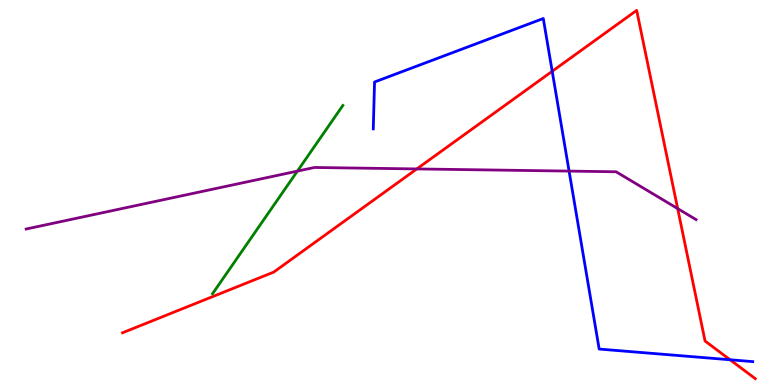[{'lines': ['blue', 'red'], 'intersections': [{'x': 7.13, 'y': 8.15}, {'x': 9.42, 'y': 0.656}]}, {'lines': ['green', 'red'], 'intersections': []}, {'lines': ['purple', 'red'], 'intersections': [{'x': 5.38, 'y': 5.61}, {'x': 8.74, 'y': 4.58}]}, {'lines': ['blue', 'green'], 'intersections': []}, {'lines': ['blue', 'purple'], 'intersections': [{'x': 7.34, 'y': 5.56}]}, {'lines': ['green', 'purple'], 'intersections': [{'x': 3.84, 'y': 5.56}]}]